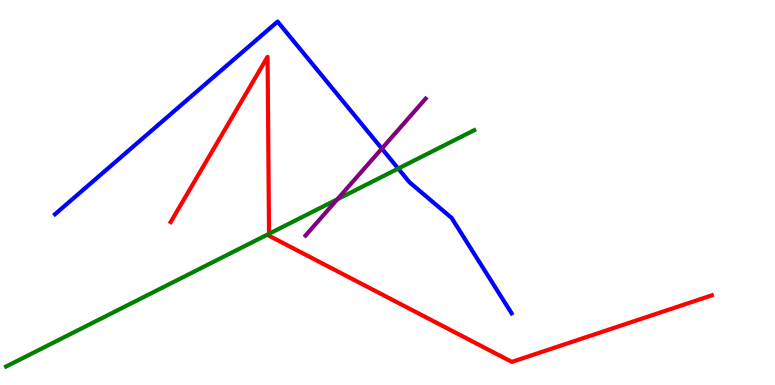[{'lines': ['blue', 'red'], 'intersections': []}, {'lines': ['green', 'red'], 'intersections': [{'x': 3.47, 'y': 3.93}]}, {'lines': ['purple', 'red'], 'intersections': []}, {'lines': ['blue', 'green'], 'intersections': [{'x': 5.14, 'y': 5.62}]}, {'lines': ['blue', 'purple'], 'intersections': [{'x': 4.93, 'y': 6.14}]}, {'lines': ['green', 'purple'], 'intersections': [{'x': 4.35, 'y': 4.82}]}]